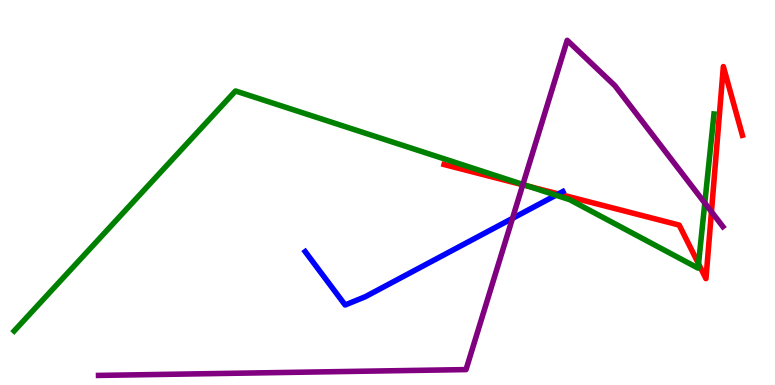[{'lines': ['blue', 'red'], 'intersections': [{'x': 7.2, 'y': 4.96}]}, {'lines': ['green', 'red'], 'intersections': [{'x': 6.82, 'y': 5.16}, {'x': 9.01, 'y': 3.15}]}, {'lines': ['purple', 'red'], 'intersections': [{'x': 6.75, 'y': 5.2}, {'x': 9.18, 'y': 4.5}]}, {'lines': ['blue', 'green'], 'intersections': [{'x': 7.17, 'y': 4.93}]}, {'lines': ['blue', 'purple'], 'intersections': [{'x': 6.61, 'y': 4.33}]}, {'lines': ['green', 'purple'], 'intersections': [{'x': 6.75, 'y': 5.21}, {'x': 9.09, 'y': 4.73}]}]